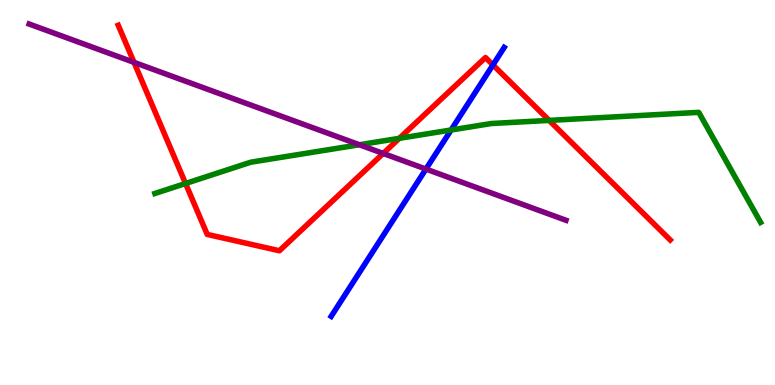[{'lines': ['blue', 'red'], 'intersections': [{'x': 6.36, 'y': 8.31}]}, {'lines': ['green', 'red'], 'intersections': [{'x': 2.39, 'y': 5.23}, {'x': 5.15, 'y': 6.41}, {'x': 7.09, 'y': 6.87}]}, {'lines': ['purple', 'red'], 'intersections': [{'x': 1.73, 'y': 8.38}, {'x': 4.94, 'y': 6.01}]}, {'lines': ['blue', 'green'], 'intersections': [{'x': 5.82, 'y': 6.62}]}, {'lines': ['blue', 'purple'], 'intersections': [{'x': 5.5, 'y': 5.61}]}, {'lines': ['green', 'purple'], 'intersections': [{'x': 4.64, 'y': 6.24}]}]